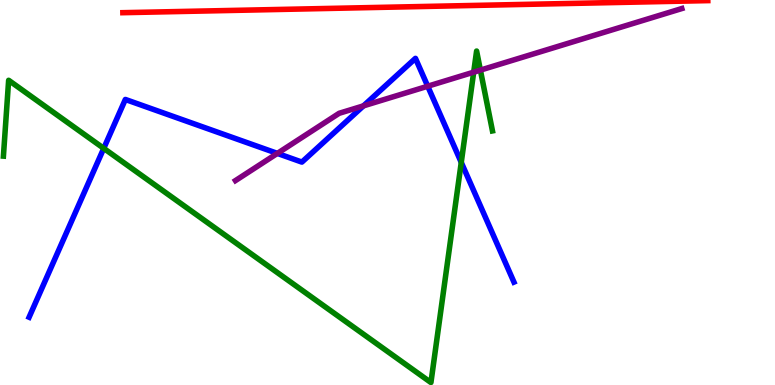[{'lines': ['blue', 'red'], 'intersections': []}, {'lines': ['green', 'red'], 'intersections': []}, {'lines': ['purple', 'red'], 'intersections': []}, {'lines': ['blue', 'green'], 'intersections': [{'x': 1.34, 'y': 6.15}, {'x': 5.95, 'y': 5.78}]}, {'lines': ['blue', 'purple'], 'intersections': [{'x': 3.58, 'y': 6.02}, {'x': 4.69, 'y': 7.25}, {'x': 5.52, 'y': 7.76}]}, {'lines': ['green', 'purple'], 'intersections': [{'x': 6.11, 'y': 8.13}, {'x': 6.2, 'y': 8.18}]}]